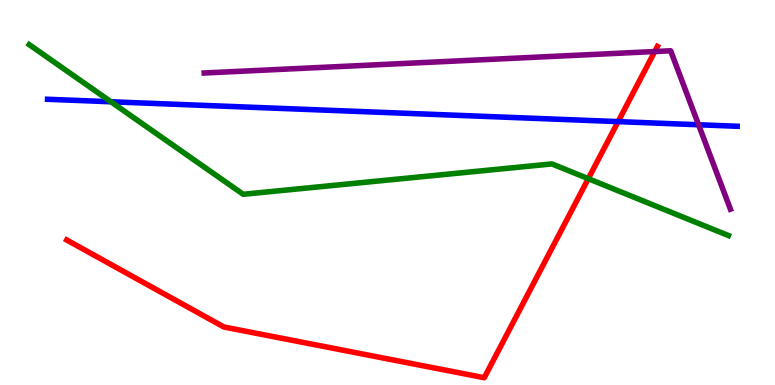[{'lines': ['blue', 'red'], 'intersections': [{'x': 7.98, 'y': 6.84}]}, {'lines': ['green', 'red'], 'intersections': [{'x': 7.59, 'y': 5.36}]}, {'lines': ['purple', 'red'], 'intersections': [{'x': 8.45, 'y': 8.66}]}, {'lines': ['blue', 'green'], 'intersections': [{'x': 1.43, 'y': 7.36}]}, {'lines': ['blue', 'purple'], 'intersections': [{'x': 9.01, 'y': 6.76}]}, {'lines': ['green', 'purple'], 'intersections': []}]